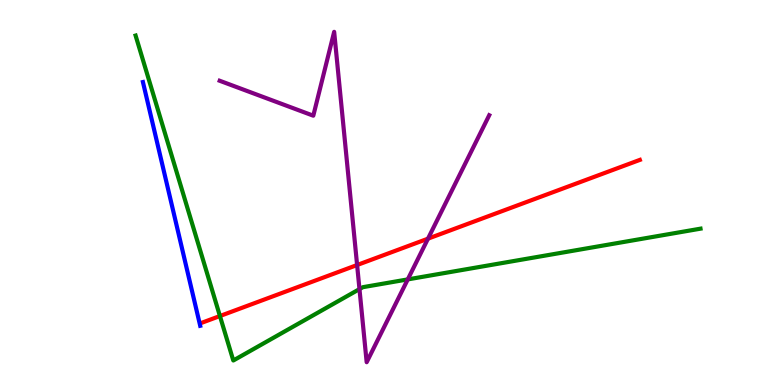[{'lines': ['blue', 'red'], 'intersections': []}, {'lines': ['green', 'red'], 'intersections': [{'x': 2.84, 'y': 1.79}]}, {'lines': ['purple', 'red'], 'intersections': [{'x': 4.61, 'y': 3.12}, {'x': 5.52, 'y': 3.8}]}, {'lines': ['blue', 'green'], 'intersections': []}, {'lines': ['blue', 'purple'], 'intersections': []}, {'lines': ['green', 'purple'], 'intersections': [{'x': 4.64, 'y': 2.49}, {'x': 5.26, 'y': 2.74}]}]